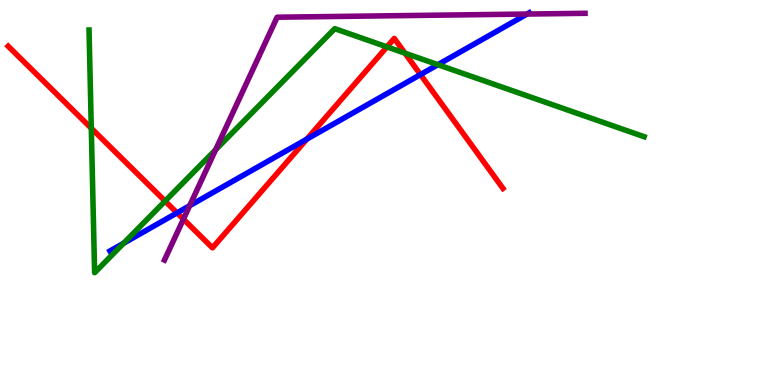[{'lines': ['blue', 'red'], 'intersections': [{'x': 2.28, 'y': 4.47}, {'x': 3.96, 'y': 6.39}, {'x': 5.43, 'y': 8.06}]}, {'lines': ['green', 'red'], 'intersections': [{'x': 1.18, 'y': 6.67}, {'x': 2.13, 'y': 4.78}, {'x': 4.99, 'y': 8.78}, {'x': 5.23, 'y': 8.62}]}, {'lines': ['purple', 'red'], 'intersections': [{'x': 2.37, 'y': 4.31}]}, {'lines': ['blue', 'green'], 'intersections': [{'x': 1.6, 'y': 3.68}, {'x': 5.65, 'y': 8.32}]}, {'lines': ['blue', 'purple'], 'intersections': [{'x': 2.45, 'y': 4.66}, {'x': 6.8, 'y': 9.64}]}, {'lines': ['green', 'purple'], 'intersections': [{'x': 2.78, 'y': 6.11}]}]